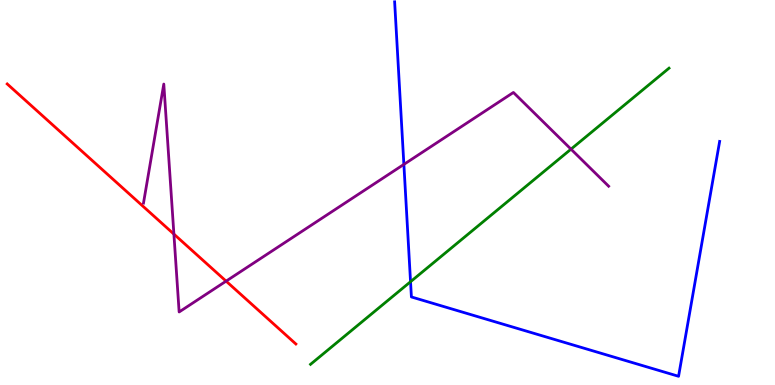[{'lines': ['blue', 'red'], 'intersections': []}, {'lines': ['green', 'red'], 'intersections': []}, {'lines': ['purple', 'red'], 'intersections': [{'x': 2.24, 'y': 3.92}, {'x': 2.92, 'y': 2.7}]}, {'lines': ['blue', 'green'], 'intersections': [{'x': 5.3, 'y': 2.68}]}, {'lines': ['blue', 'purple'], 'intersections': [{'x': 5.21, 'y': 5.73}]}, {'lines': ['green', 'purple'], 'intersections': [{'x': 7.37, 'y': 6.13}]}]